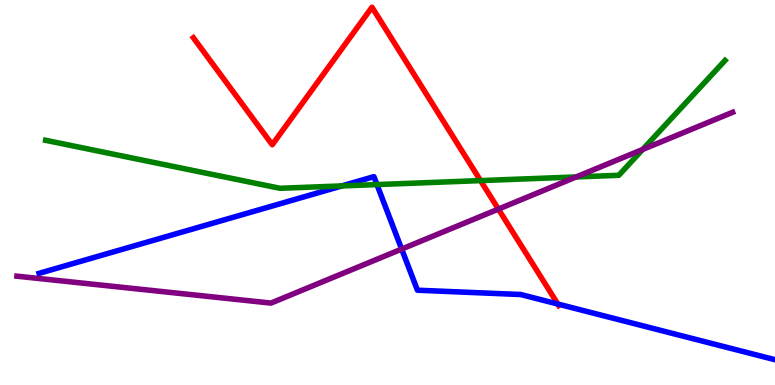[{'lines': ['blue', 'red'], 'intersections': [{'x': 7.2, 'y': 2.1}]}, {'lines': ['green', 'red'], 'intersections': [{'x': 6.2, 'y': 5.31}]}, {'lines': ['purple', 'red'], 'intersections': [{'x': 6.43, 'y': 4.57}]}, {'lines': ['blue', 'green'], 'intersections': [{'x': 4.41, 'y': 5.17}, {'x': 4.86, 'y': 5.21}]}, {'lines': ['blue', 'purple'], 'intersections': [{'x': 5.18, 'y': 3.53}]}, {'lines': ['green', 'purple'], 'intersections': [{'x': 7.43, 'y': 5.4}, {'x': 8.29, 'y': 6.12}]}]